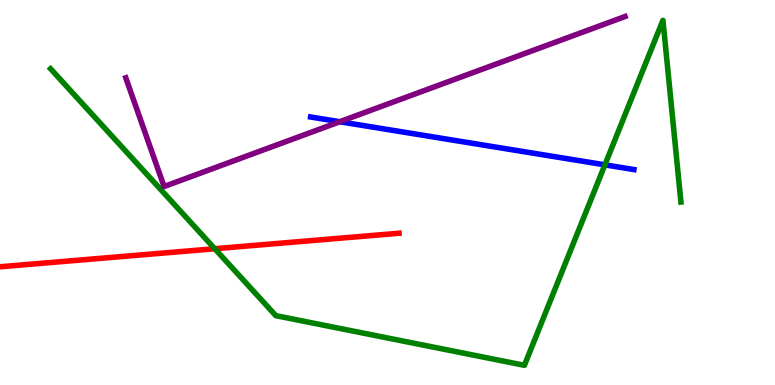[{'lines': ['blue', 'red'], 'intersections': []}, {'lines': ['green', 'red'], 'intersections': [{'x': 2.77, 'y': 3.54}]}, {'lines': ['purple', 'red'], 'intersections': []}, {'lines': ['blue', 'green'], 'intersections': [{'x': 7.81, 'y': 5.72}]}, {'lines': ['blue', 'purple'], 'intersections': [{'x': 4.38, 'y': 6.84}]}, {'lines': ['green', 'purple'], 'intersections': []}]